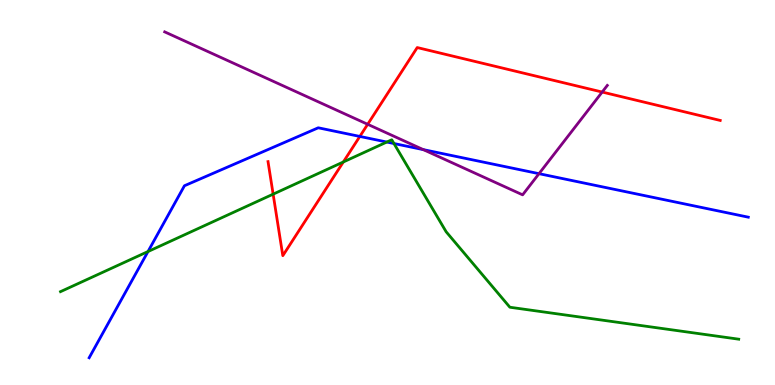[{'lines': ['blue', 'red'], 'intersections': [{'x': 4.64, 'y': 6.46}]}, {'lines': ['green', 'red'], 'intersections': [{'x': 3.52, 'y': 4.96}, {'x': 4.43, 'y': 5.79}]}, {'lines': ['purple', 'red'], 'intersections': [{'x': 4.74, 'y': 6.77}, {'x': 7.77, 'y': 7.61}]}, {'lines': ['blue', 'green'], 'intersections': [{'x': 1.91, 'y': 3.47}, {'x': 4.99, 'y': 6.31}, {'x': 5.08, 'y': 6.27}]}, {'lines': ['blue', 'purple'], 'intersections': [{'x': 5.46, 'y': 6.11}, {'x': 6.95, 'y': 5.49}]}, {'lines': ['green', 'purple'], 'intersections': []}]